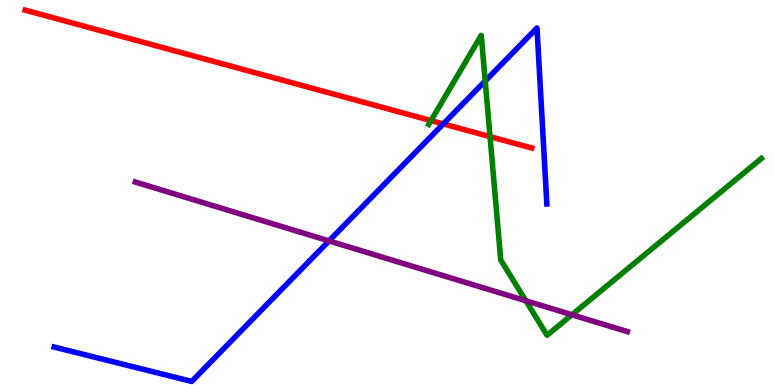[{'lines': ['blue', 'red'], 'intersections': [{'x': 5.72, 'y': 6.78}]}, {'lines': ['green', 'red'], 'intersections': [{'x': 5.56, 'y': 6.87}, {'x': 6.32, 'y': 6.45}]}, {'lines': ['purple', 'red'], 'intersections': []}, {'lines': ['blue', 'green'], 'intersections': [{'x': 6.26, 'y': 7.9}]}, {'lines': ['blue', 'purple'], 'intersections': [{'x': 4.24, 'y': 3.74}]}, {'lines': ['green', 'purple'], 'intersections': [{'x': 6.78, 'y': 2.19}, {'x': 7.38, 'y': 1.82}]}]